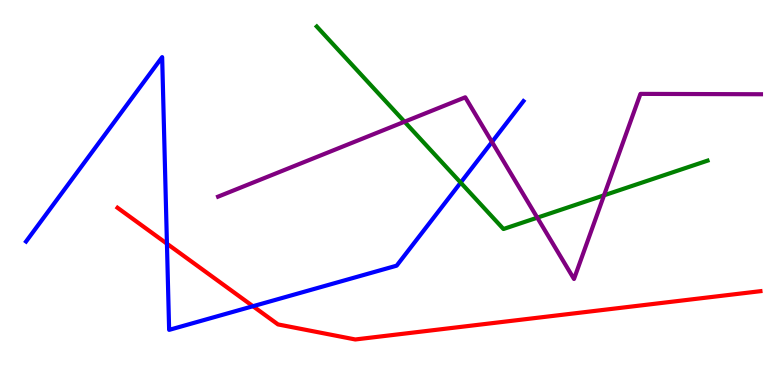[{'lines': ['blue', 'red'], 'intersections': [{'x': 2.15, 'y': 3.67}, {'x': 3.26, 'y': 2.05}]}, {'lines': ['green', 'red'], 'intersections': []}, {'lines': ['purple', 'red'], 'intersections': []}, {'lines': ['blue', 'green'], 'intersections': [{'x': 5.94, 'y': 5.26}]}, {'lines': ['blue', 'purple'], 'intersections': [{'x': 6.35, 'y': 6.31}]}, {'lines': ['green', 'purple'], 'intersections': [{'x': 5.22, 'y': 6.84}, {'x': 6.93, 'y': 4.35}, {'x': 7.79, 'y': 4.93}]}]